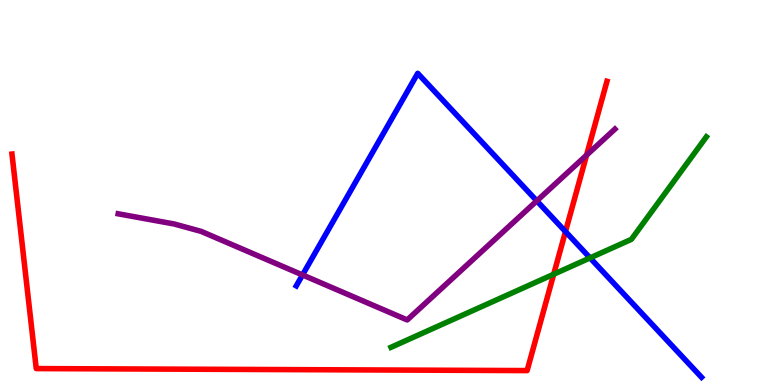[{'lines': ['blue', 'red'], 'intersections': [{'x': 7.3, 'y': 3.98}]}, {'lines': ['green', 'red'], 'intersections': [{'x': 7.14, 'y': 2.88}]}, {'lines': ['purple', 'red'], 'intersections': [{'x': 7.57, 'y': 5.97}]}, {'lines': ['blue', 'green'], 'intersections': [{'x': 7.61, 'y': 3.3}]}, {'lines': ['blue', 'purple'], 'intersections': [{'x': 3.9, 'y': 2.86}, {'x': 6.93, 'y': 4.78}]}, {'lines': ['green', 'purple'], 'intersections': []}]